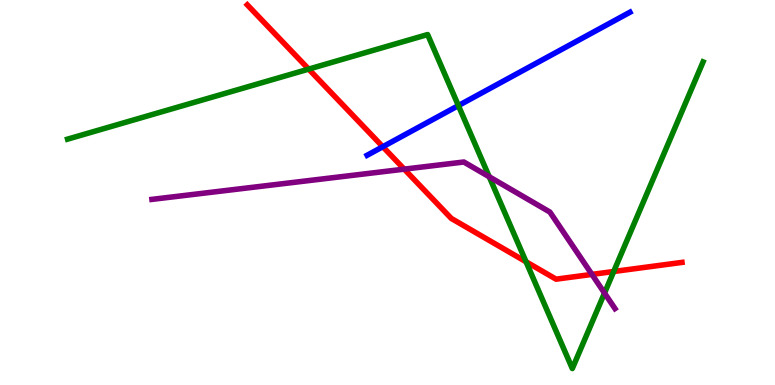[{'lines': ['blue', 'red'], 'intersections': [{'x': 4.94, 'y': 6.19}]}, {'lines': ['green', 'red'], 'intersections': [{'x': 3.98, 'y': 8.2}, {'x': 6.79, 'y': 3.2}, {'x': 7.92, 'y': 2.95}]}, {'lines': ['purple', 'red'], 'intersections': [{'x': 5.22, 'y': 5.61}, {'x': 7.64, 'y': 2.87}]}, {'lines': ['blue', 'green'], 'intersections': [{'x': 5.91, 'y': 7.26}]}, {'lines': ['blue', 'purple'], 'intersections': []}, {'lines': ['green', 'purple'], 'intersections': [{'x': 6.31, 'y': 5.41}, {'x': 7.8, 'y': 2.39}]}]